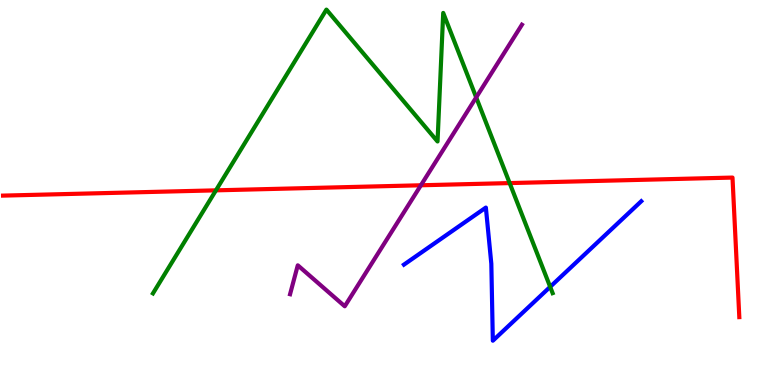[{'lines': ['blue', 'red'], 'intersections': []}, {'lines': ['green', 'red'], 'intersections': [{'x': 2.79, 'y': 5.06}, {'x': 6.58, 'y': 5.24}]}, {'lines': ['purple', 'red'], 'intersections': [{'x': 5.43, 'y': 5.19}]}, {'lines': ['blue', 'green'], 'intersections': [{'x': 7.1, 'y': 2.55}]}, {'lines': ['blue', 'purple'], 'intersections': []}, {'lines': ['green', 'purple'], 'intersections': [{'x': 6.14, 'y': 7.47}]}]